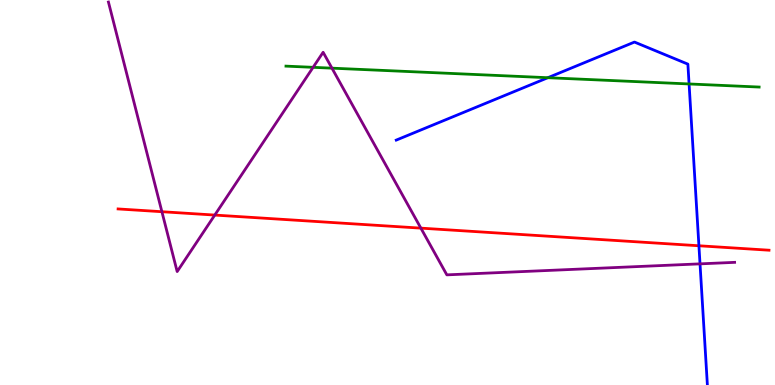[{'lines': ['blue', 'red'], 'intersections': [{'x': 9.02, 'y': 3.62}]}, {'lines': ['green', 'red'], 'intersections': []}, {'lines': ['purple', 'red'], 'intersections': [{'x': 2.09, 'y': 4.5}, {'x': 2.77, 'y': 4.41}, {'x': 5.43, 'y': 4.07}]}, {'lines': ['blue', 'green'], 'intersections': [{'x': 7.07, 'y': 7.98}, {'x': 8.89, 'y': 7.82}]}, {'lines': ['blue', 'purple'], 'intersections': [{'x': 9.03, 'y': 3.15}]}, {'lines': ['green', 'purple'], 'intersections': [{'x': 4.04, 'y': 8.25}, {'x': 4.28, 'y': 8.23}]}]